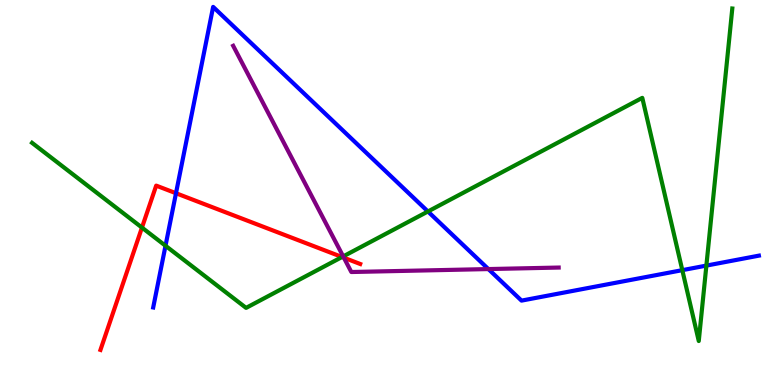[{'lines': ['blue', 'red'], 'intersections': [{'x': 2.27, 'y': 4.98}]}, {'lines': ['green', 'red'], 'intersections': [{'x': 1.83, 'y': 4.09}, {'x': 4.41, 'y': 3.32}]}, {'lines': ['purple', 'red'], 'intersections': [{'x': 4.44, 'y': 3.31}]}, {'lines': ['blue', 'green'], 'intersections': [{'x': 2.14, 'y': 3.62}, {'x': 5.52, 'y': 4.51}, {'x': 8.8, 'y': 2.98}, {'x': 9.11, 'y': 3.1}]}, {'lines': ['blue', 'purple'], 'intersections': [{'x': 6.3, 'y': 3.01}]}, {'lines': ['green', 'purple'], 'intersections': [{'x': 4.43, 'y': 3.34}]}]